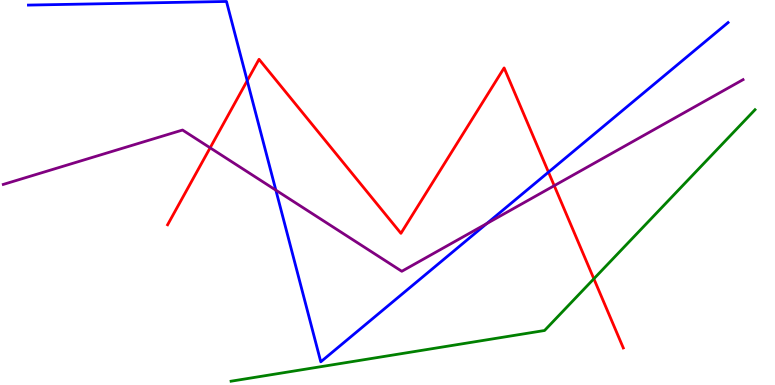[{'lines': ['blue', 'red'], 'intersections': [{'x': 3.19, 'y': 7.9}, {'x': 7.08, 'y': 5.53}]}, {'lines': ['green', 'red'], 'intersections': [{'x': 7.66, 'y': 2.76}]}, {'lines': ['purple', 'red'], 'intersections': [{'x': 2.71, 'y': 6.16}, {'x': 7.15, 'y': 5.18}]}, {'lines': ['blue', 'green'], 'intersections': []}, {'lines': ['blue', 'purple'], 'intersections': [{'x': 3.56, 'y': 5.06}, {'x': 6.28, 'y': 4.19}]}, {'lines': ['green', 'purple'], 'intersections': []}]